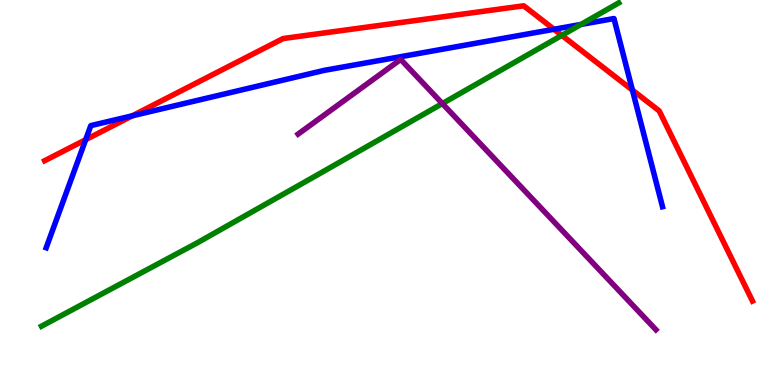[{'lines': ['blue', 'red'], 'intersections': [{'x': 1.11, 'y': 6.37}, {'x': 1.71, 'y': 6.99}, {'x': 7.15, 'y': 9.24}, {'x': 8.16, 'y': 7.66}]}, {'lines': ['green', 'red'], 'intersections': [{'x': 7.25, 'y': 9.08}]}, {'lines': ['purple', 'red'], 'intersections': []}, {'lines': ['blue', 'green'], 'intersections': [{'x': 7.5, 'y': 9.36}]}, {'lines': ['blue', 'purple'], 'intersections': []}, {'lines': ['green', 'purple'], 'intersections': [{'x': 5.71, 'y': 7.31}]}]